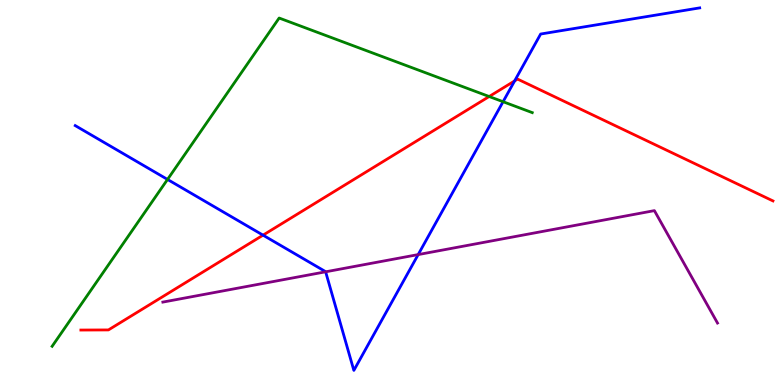[{'lines': ['blue', 'red'], 'intersections': [{'x': 3.39, 'y': 3.89}, {'x': 6.64, 'y': 7.9}]}, {'lines': ['green', 'red'], 'intersections': [{'x': 6.31, 'y': 7.49}]}, {'lines': ['purple', 'red'], 'intersections': []}, {'lines': ['blue', 'green'], 'intersections': [{'x': 2.16, 'y': 5.34}, {'x': 6.49, 'y': 7.36}]}, {'lines': ['blue', 'purple'], 'intersections': [{'x': 4.2, 'y': 2.94}, {'x': 5.4, 'y': 3.39}]}, {'lines': ['green', 'purple'], 'intersections': []}]